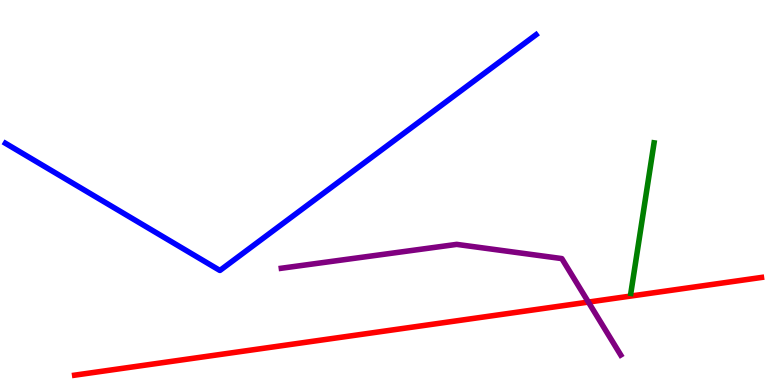[{'lines': ['blue', 'red'], 'intersections': []}, {'lines': ['green', 'red'], 'intersections': []}, {'lines': ['purple', 'red'], 'intersections': [{'x': 7.59, 'y': 2.15}]}, {'lines': ['blue', 'green'], 'intersections': []}, {'lines': ['blue', 'purple'], 'intersections': []}, {'lines': ['green', 'purple'], 'intersections': []}]